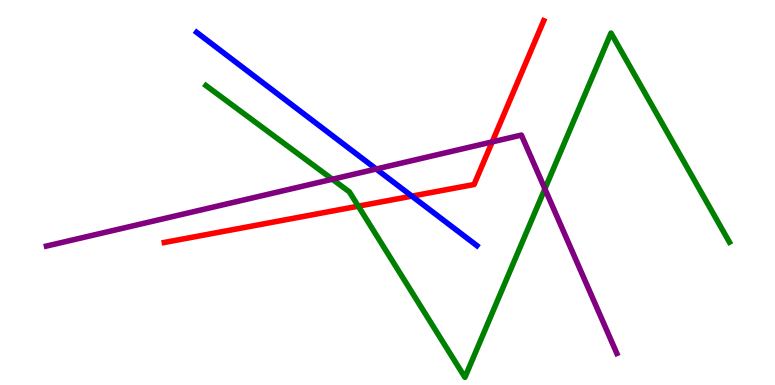[{'lines': ['blue', 'red'], 'intersections': [{'x': 5.31, 'y': 4.91}]}, {'lines': ['green', 'red'], 'intersections': [{'x': 4.62, 'y': 4.64}]}, {'lines': ['purple', 'red'], 'intersections': [{'x': 6.35, 'y': 6.31}]}, {'lines': ['blue', 'green'], 'intersections': []}, {'lines': ['blue', 'purple'], 'intersections': [{'x': 4.85, 'y': 5.61}]}, {'lines': ['green', 'purple'], 'intersections': [{'x': 4.29, 'y': 5.34}, {'x': 7.03, 'y': 5.1}]}]